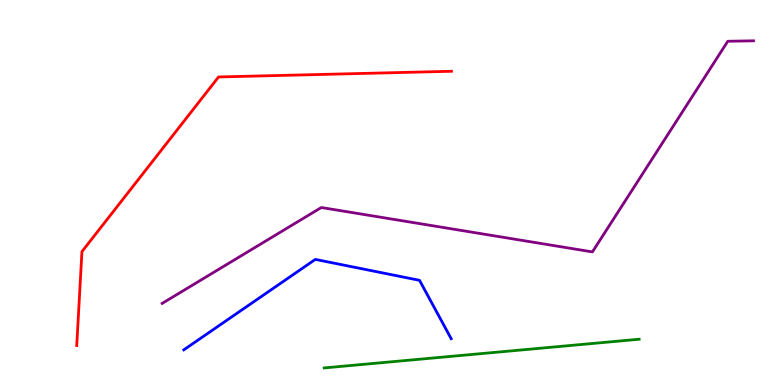[{'lines': ['blue', 'red'], 'intersections': []}, {'lines': ['green', 'red'], 'intersections': []}, {'lines': ['purple', 'red'], 'intersections': []}, {'lines': ['blue', 'green'], 'intersections': []}, {'lines': ['blue', 'purple'], 'intersections': []}, {'lines': ['green', 'purple'], 'intersections': []}]